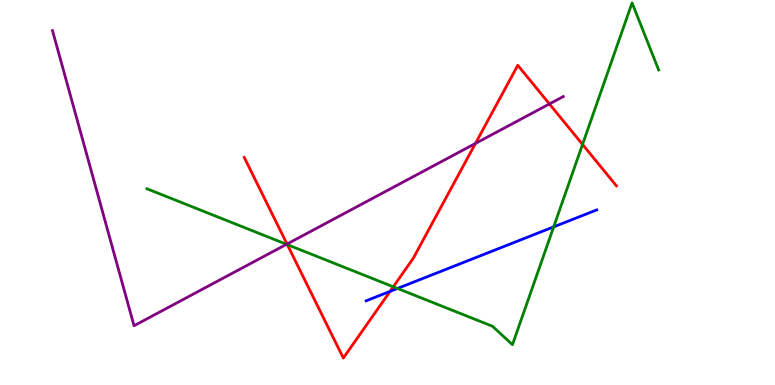[{'lines': ['blue', 'red'], 'intersections': [{'x': 5.03, 'y': 2.43}]}, {'lines': ['green', 'red'], 'intersections': [{'x': 3.71, 'y': 3.65}, {'x': 5.07, 'y': 2.55}, {'x': 7.52, 'y': 6.25}]}, {'lines': ['purple', 'red'], 'intersections': [{'x': 3.7, 'y': 3.66}, {'x': 6.13, 'y': 6.27}, {'x': 7.09, 'y': 7.3}]}, {'lines': ['blue', 'green'], 'intersections': [{'x': 5.13, 'y': 2.51}, {'x': 7.14, 'y': 4.11}]}, {'lines': ['blue', 'purple'], 'intersections': []}, {'lines': ['green', 'purple'], 'intersections': [{'x': 3.7, 'y': 3.65}]}]